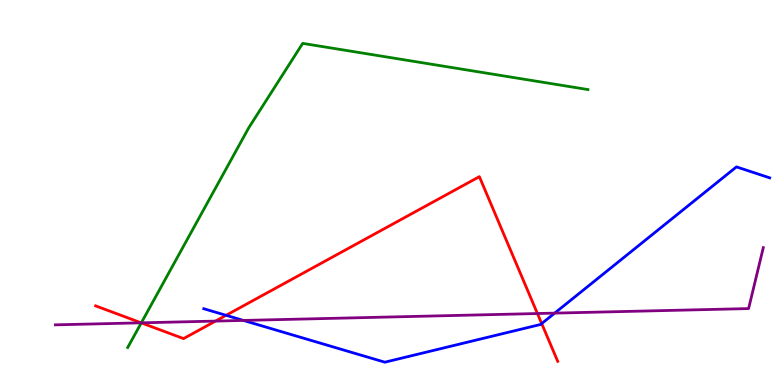[{'lines': ['blue', 'red'], 'intersections': [{'x': 2.92, 'y': 1.81}, {'x': 6.99, 'y': 1.6}]}, {'lines': ['green', 'red'], 'intersections': [{'x': 1.82, 'y': 1.61}]}, {'lines': ['purple', 'red'], 'intersections': [{'x': 1.82, 'y': 1.61}, {'x': 2.78, 'y': 1.66}, {'x': 6.93, 'y': 1.86}]}, {'lines': ['blue', 'green'], 'intersections': []}, {'lines': ['blue', 'purple'], 'intersections': [{'x': 3.14, 'y': 1.68}, {'x': 7.16, 'y': 1.87}]}, {'lines': ['green', 'purple'], 'intersections': [{'x': 1.82, 'y': 1.61}]}]